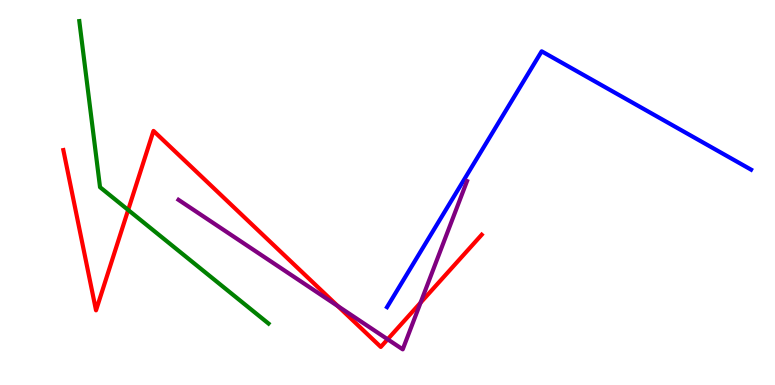[{'lines': ['blue', 'red'], 'intersections': []}, {'lines': ['green', 'red'], 'intersections': [{'x': 1.65, 'y': 4.55}]}, {'lines': ['purple', 'red'], 'intersections': [{'x': 4.36, 'y': 2.05}, {'x': 5.0, 'y': 1.19}, {'x': 5.43, 'y': 2.14}]}, {'lines': ['blue', 'green'], 'intersections': []}, {'lines': ['blue', 'purple'], 'intersections': []}, {'lines': ['green', 'purple'], 'intersections': []}]